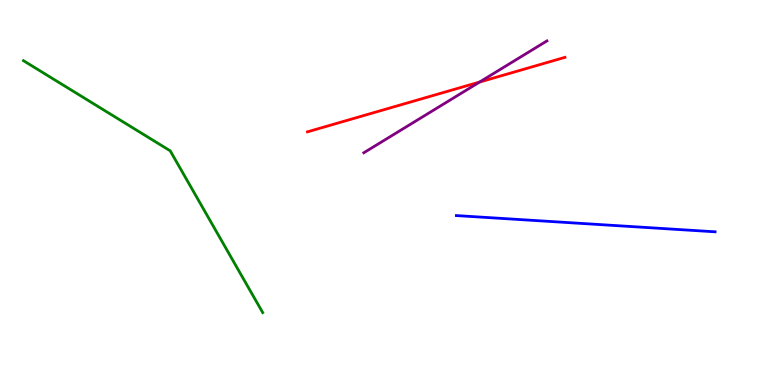[{'lines': ['blue', 'red'], 'intersections': []}, {'lines': ['green', 'red'], 'intersections': []}, {'lines': ['purple', 'red'], 'intersections': [{'x': 6.19, 'y': 7.87}]}, {'lines': ['blue', 'green'], 'intersections': []}, {'lines': ['blue', 'purple'], 'intersections': []}, {'lines': ['green', 'purple'], 'intersections': []}]